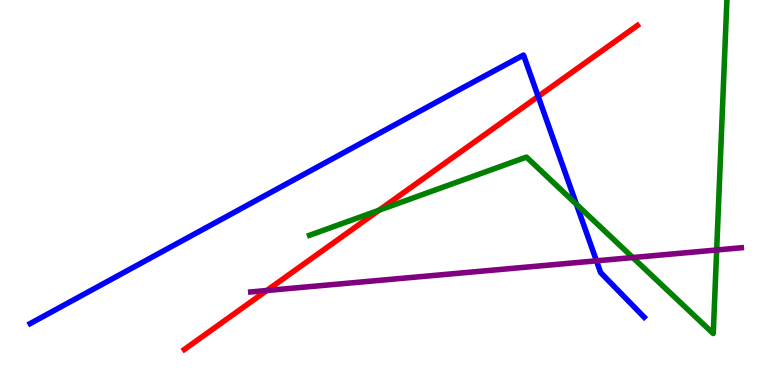[{'lines': ['blue', 'red'], 'intersections': [{'x': 6.94, 'y': 7.49}]}, {'lines': ['green', 'red'], 'intersections': [{'x': 4.89, 'y': 4.54}]}, {'lines': ['purple', 'red'], 'intersections': [{'x': 3.44, 'y': 2.45}]}, {'lines': ['blue', 'green'], 'intersections': [{'x': 7.44, 'y': 4.69}]}, {'lines': ['blue', 'purple'], 'intersections': [{'x': 7.7, 'y': 3.23}]}, {'lines': ['green', 'purple'], 'intersections': [{'x': 8.16, 'y': 3.31}, {'x': 9.25, 'y': 3.51}]}]